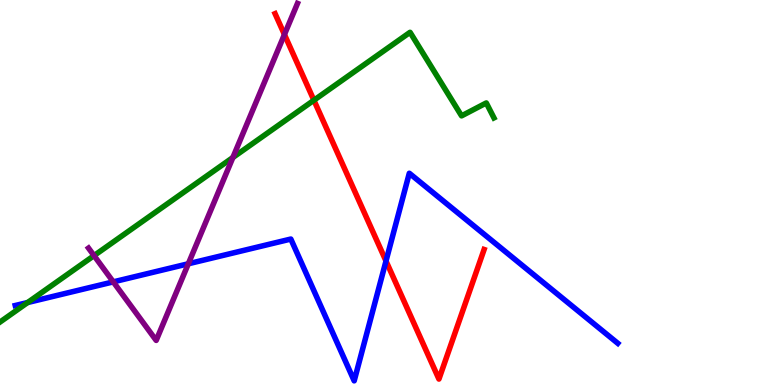[{'lines': ['blue', 'red'], 'intersections': [{'x': 4.98, 'y': 3.22}]}, {'lines': ['green', 'red'], 'intersections': [{'x': 4.05, 'y': 7.4}]}, {'lines': ['purple', 'red'], 'intersections': [{'x': 3.67, 'y': 9.1}]}, {'lines': ['blue', 'green'], 'intersections': [{'x': 0.357, 'y': 2.14}]}, {'lines': ['blue', 'purple'], 'intersections': [{'x': 1.46, 'y': 2.68}, {'x': 2.43, 'y': 3.15}]}, {'lines': ['green', 'purple'], 'intersections': [{'x': 1.21, 'y': 3.36}, {'x': 3.0, 'y': 5.91}]}]